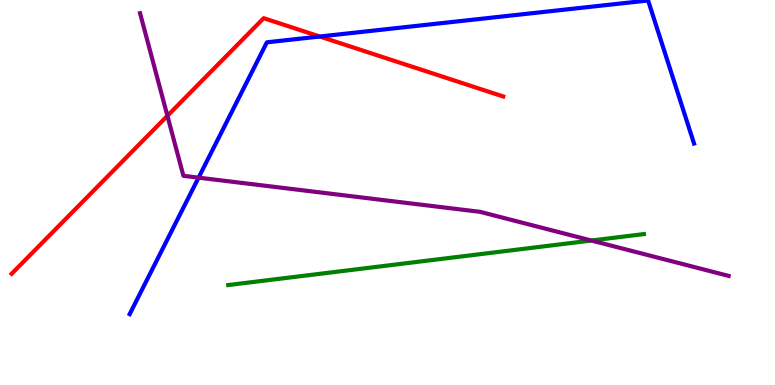[{'lines': ['blue', 'red'], 'intersections': [{'x': 4.13, 'y': 9.05}]}, {'lines': ['green', 'red'], 'intersections': []}, {'lines': ['purple', 'red'], 'intersections': [{'x': 2.16, 'y': 6.99}]}, {'lines': ['blue', 'green'], 'intersections': []}, {'lines': ['blue', 'purple'], 'intersections': [{'x': 2.56, 'y': 5.39}]}, {'lines': ['green', 'purple'], 'intersections': [{'x': 7.63, 'y': 3.75}]}]